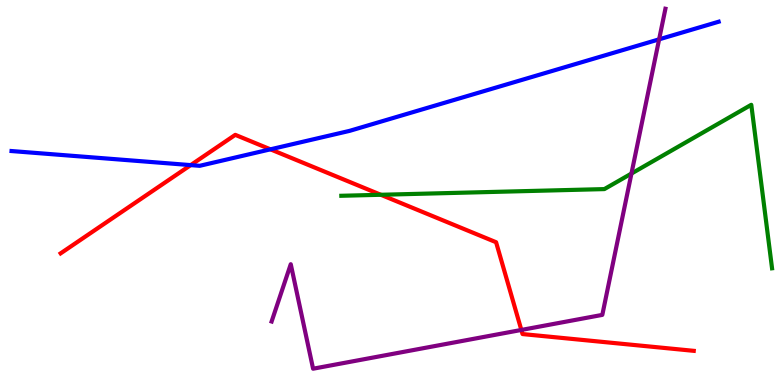[{'lines': ['blue', 'red'], 'intersections': [{'x': 2.46, 'y': 5.71}, {'x': 3.49, 'y': 6.12}]}, {'lines': ['green', 'red'], 'intersections': [{'x': 4.91, 'y': 4.94}]}, {'lines': ['purple', 'red'], 'intersections': [{'x': 6.73, 'y': 1.43}]}, {'lines': ['blue', 'green'], 'intersections': []}, {'lines': ['blue', 'purple'], 'intersections': [{'x': 8.5, 'y': 8.98}]}, {'lines': ['green', 'purple'], 'intersections': [{'x': 8.15, 'y': 5.49}]}]